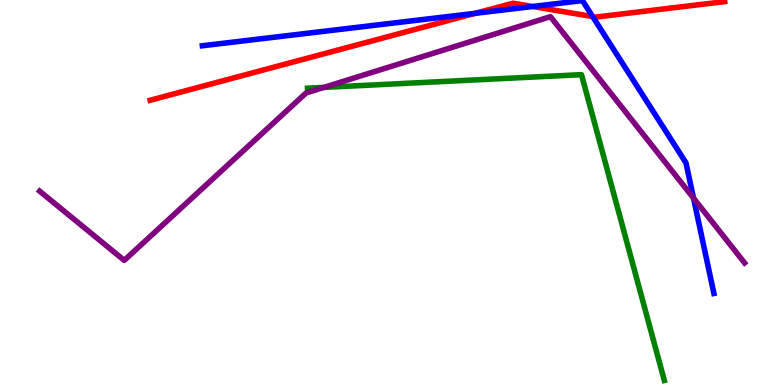[{'lines': ['blue', 'red'], 'intersections': [{'x': 6.13, 'y': 9.65}, {'x': 6.87, 'y': 9.83}, {'x': 7.65, 'y': 9.57}]}, {'lines': ['green', 'red'], 'intersections': []}, {'lines': ['purple', 'red'], 'intersections': []}, {'lines': ['blue', 'green'], 'intersections': []}, {'lines': ['blue', 'purple'], 'intersections': [{'x': 8.95, 'y': 4.85}]}, {'lines': ['green', 'purple'], 'intersections': [{'x': 4.18, 'y': 7.73}]}]